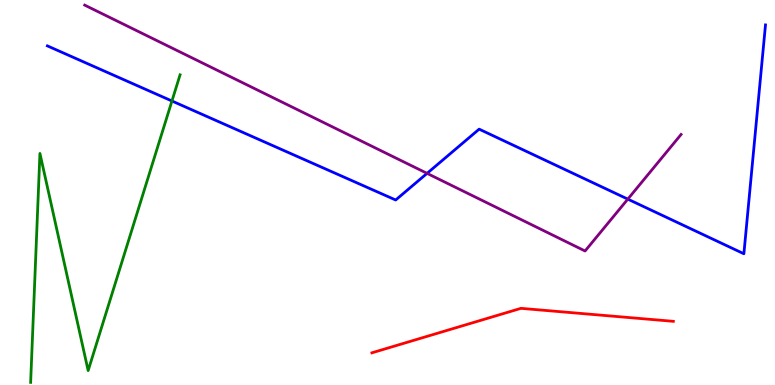[{'lines': ['blue', 'red'], 'intersections': []}, {'lines': ['green', 'red'], 'intersections': []}, {'lines': ['purple', 'red'], 'intersections': []}, {'lines': ['blue', 'green'], 'intersections': [{'x': 2.22, 'y': 7.38}]}, {'lines': ['blue', 'purple'], 'intersections': [{'x': 5.51, 'y': 5.5}, {'x': 8.1, 'y': 4.83}]}, {'lines': ['green', 'purple'], 'intersections': []}]